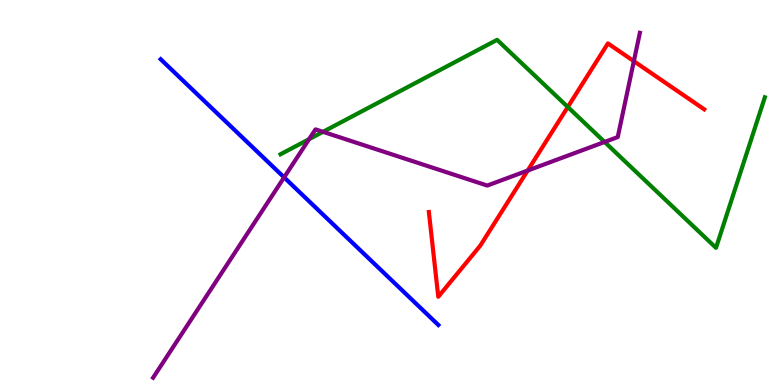[{'lines': ['blue', 'red'], 'intersections': []}, {'lines': ['green', 'red'], 'intersections': [{'x': 7.33, 'y': 7.22}]}, {'lines': ['purple', 'red'], 'intersections': [{'x': 6.81, 'y': 5.57}, {'x': 8.18, 'y': 8.41}]}, {'lines': ['blue', 'green'], 'intersections': []}, {'lines': ['blue', 'purple'], 'intersections': [{'x': 3.67, 'y': 5.39}]}, {'lines': ['green', 'purple'], 'intersections': [{'x': 3.99, 'y': 6.39}, {'x': 4.17, 'y': 6.58}, {'x': 7.8, 'y': 6.31}]}]